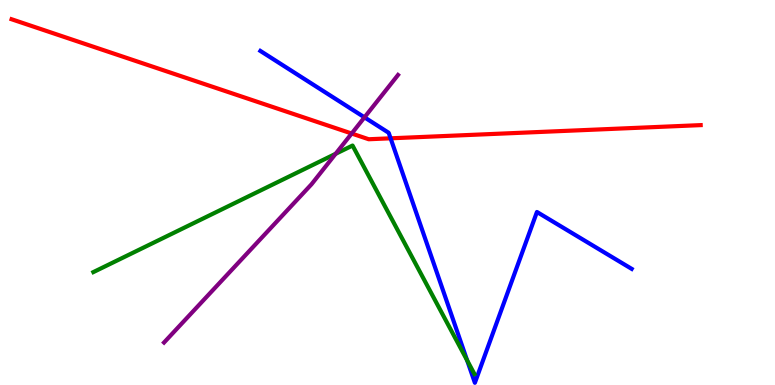[{'lines': ['blue', 'red'], 'intersections': [{'x': 5.04, 'y': 6.41}]}, {'lines': ['green', 'red'], 'intersections': []}, {'lines': ['purple', 'red'], 'intersections': [{'x': 4.54, 'y': 6.53}]}, {'lines': ['blue', 'green'], 'intersections': [{'x': 6.03, 'y': 0.641}]}, {'lines': ['blue', 'purple'], 'intersections': [{'x': 4.7, 'y': 6.95}]}, {'lines': ['green', 'purple'], 'intersections': [{'x': 4.33, 'y': 6.0}]}]